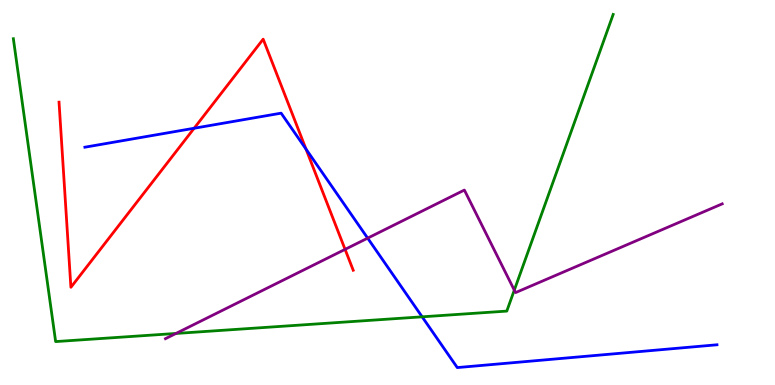[{'lines': ['blue', 'red'], 'intersections': [{'x': 2.51, 'y': 6.67}, {'x': 3.95, 'y': 6.13}]}, {'lines': ['green', 'red'], 'intersections': []}, {'lines': ['purple', 'red'], 'intersections': [{'x': 4.45, 'y': 3.52}]}, {'lines': ['blue', 'green'], 'intersections': [{'x': 5.45, 'y': 1.77}]}, {'lines': ['blue', 'purple'], 'intersections': [{'x': 4.74, 'y': 3.81}]}, {'lines': ['green', 'purple'], 'intersections': [{'x': 2.27, 'y': 1.34}, {'x': 6.64, 'y': 2.46}]}]